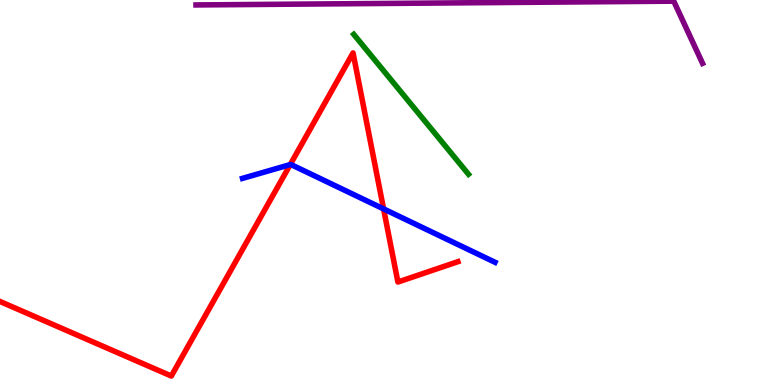[{'lines': ['blue', 'red'], 'intersections': [{'x': 3.74, 'y': 5.73}, {'x': 4.95, 'y': 4.57}]}, {'lines': ['green', 'red'], 'intersections': []}, {'lines': ['purple', 'red'], 'intersections': []}, {'lines': ['blue', 'green'], 'intersections': []}, {'lines': ['blue', 'purple'], 'intersections': []}, {'lines': ['green', 'purple'], 'intersections': []}]